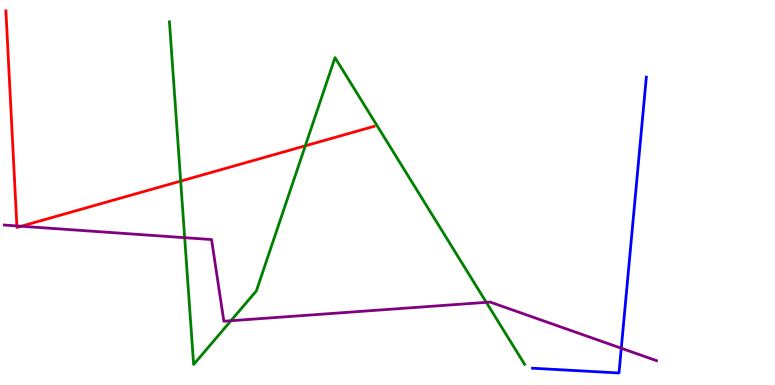[{'lines': ['blue', 'red'], 'intersections': []}, {'lines': ['green', 'red'], 'intersections': [{'x': 2.33, 'y': 5.3}, {'x': 3.94, 'y': 6.21}]}, {'lines': ['purple', 'red'], 'intersections': [{'x': 0.218, 'y': 4.13}, {'x': 0.274, 'y': 4.12}]}, {'lines': ['blue', 'green'], 'intersections': []}, {'lines': ['blue', 'purple'], 'intersections': [{'x': 8.02, 'y': 0.955}]}, {'lines': ['green', 'purple'], 'intersections': [{'x': 2.38, 'y': 3.83}, {'x': 2.98, 'y': 1.67}, {'x': 6.27, 'y': 2.15}]}]